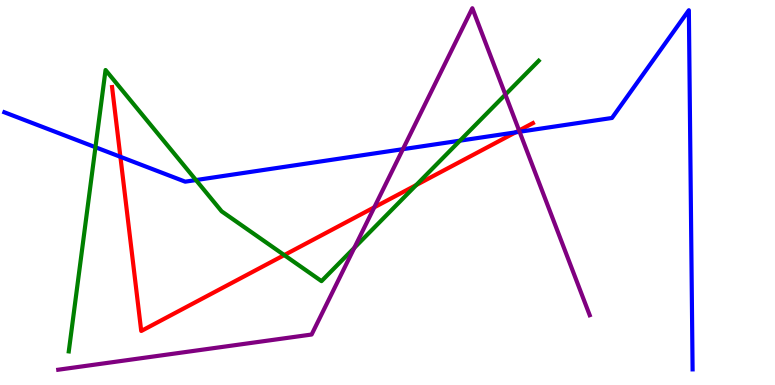[{'lines': ['blue', 'red'], 'intersections': [{'x': 1.55, 'y': 5.93}, {'x': 6.65, 'y': 6.56}]}, {'lines': ['green', 'red'], 'intersections': [{'x': 3.67, 'y': 3.37}, {'x': 5.37, 'y': 5.19}]}, {'lines': ['purple', 'red'], 'intersections': [{'x': 4.83, 'y': 4.62}, {'x': 6.7, 'y': 6.61}]}, {'lines': ['blue', 'green'], 'intersections': [{'x': 1.23, 'y': 6.18}, {'x': 2.53, 'y': 5.32}, {'x': 5.94, 'y': 6.35}]}, {'lines': ['blue', 'purple'], 'intersections': [{'x': 5.2, 'y': 6.13}, {'x': 6.7, 'y': 6.58}]}, {'lines': ['green', 'purple'], 'intersections': [{'x': 4.57, 'y': 3.56}, {'x': 6.52, 'y': 7.54}]}]